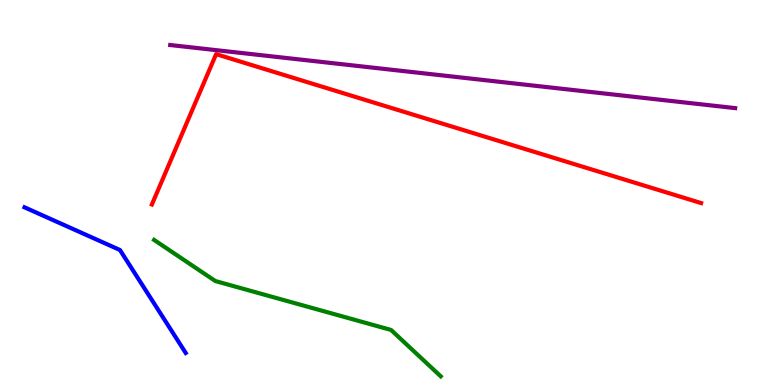[{'lines': ['blue', 'red'], 'intersections': []}, {'lines': ['green', 'red'], 'intersections': []}, {'lines': ['purple', 'red'], 'intersections': []}, {'lines': ['blue', 'green'], 'intersections': []}, {'lines': ['blue', 'purple'], 'intersections': []}, {'lines': ['green', 'purple'], 'intersections': []}]